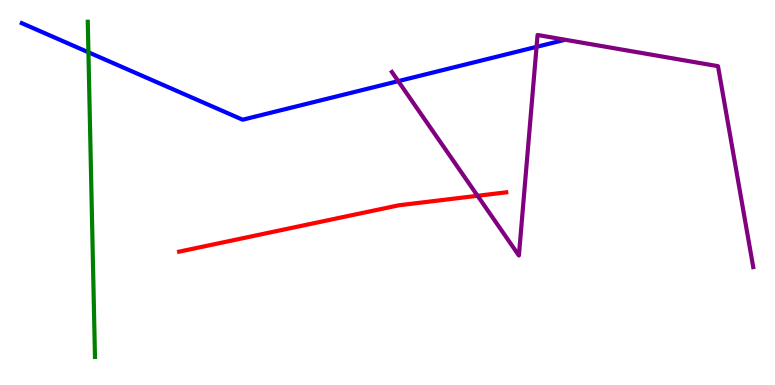[{'lines': ['blue', 'red'], 'intersections': []}, {'lines': ['green', 'red'], 'intersections': []}, {'lines': ['purple', 'red'], 'intersections': [{'x': 6.16, 'y': 4.91}]}, {'lines': ['blue', 'green'], 'intersections': [{'x': 1.14, 'y': 8.64}]}, {'lines': ['blue', 'purple'], 'intersections': [{'x': 5.14, 'y': 7.89}, {'x': 6.92, 'y': 8.78}]}, {'lines': ['green', 'purple'], 'intersections': []}]